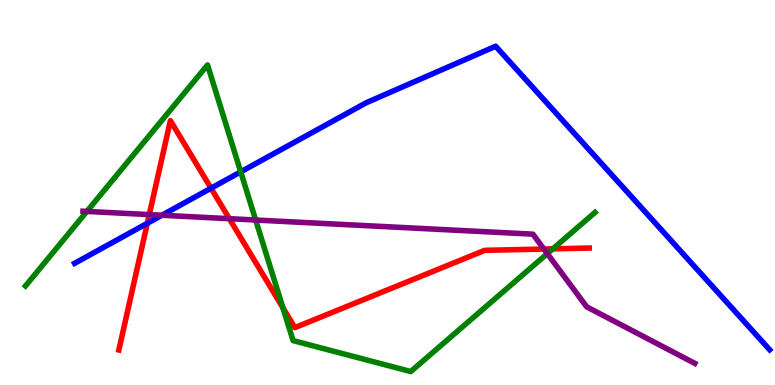[{'lines': ['blue', 'red'], 'intersections': [{'x': 1.9, 'y': 4.2}, {'x': 2.72, 'y': 5.11}]}, {'lines': ['green', 'red'], 'intersections': [{'x': 3.65, 'y': 2.01}, {'x': 7.13, 'y': 3.54}]}, {'lines': ['purple', 'red'], 'intersections': [{'x': 1.93, 'y': 4.43}, {'x': 2.96, 'y': 4.32}, {'x': 7.02, 'y': 3.53}]}, {'lines': ['blue', 'green'], 'intersections': [{'x': 3.11, 'y': 5.54}]}, {'lines': ['blue', 'purple'], 'intersections': [{'x': 2.09, 'y': 4.41}]}, {'lines': ['green', 'purple'], 'intersections': [{'x': 1.12, 'y': 4.51}, {'x': 3.3, 'y': 4.29}, {'x': 7.06, 'y': 3.41}]}]